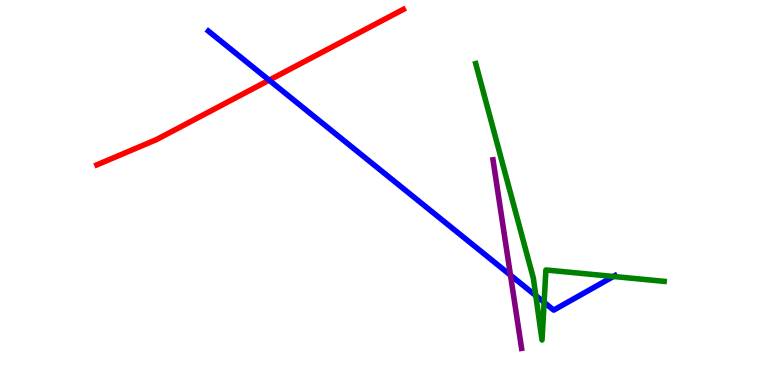[{'lines': ['blue', 'red'], 'intersections': [{'x': 3.47, 'y': 7.92}]}, {'lines': ['green', 'red'], 'intersections': []}, {'lines': ['purple', 'red'], 'intersections': []}, {'lines': ['blue', 'green'], 'intersections': [{'x': 6.91, 'y': 2.32}, {'x': 7.02, 'y': 2.15}, {'x': 7.92, 'y': 2.82}]}, {'lines': ['blue', 'purple'], 'intersections': [{'x': 6.59, 'y': 2.85}]}, {'lines': ['green', 'purple'], 'intersections': []}]